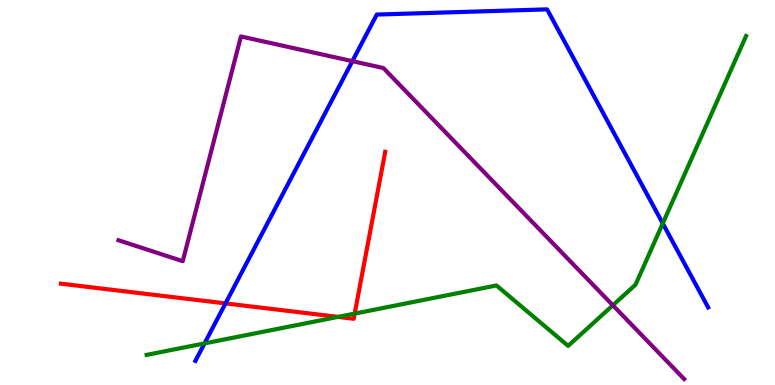[{'lines': ['blue', 'red'], 'intersections': [{'x': 2.91, 'y': 2.12}]}, {'lines': ['green', 'red'], 'intersections': [{'x': 4.36, 'y': 1.77}, {'x': 4.58, 'y': 1.85}]}, {'lines': ['purple', 'red'], 'intersections': []}, {'lines': ['blue', 'green'], 'intersections': [{'x': 2.64, 'y': 1.08}, {'x': 8.55, 'y': 4.2}]}, {'lines': ['blue', 'purple'], 'intersections': [{'x': 4.55, 'y': 8.41}]}, {'lines': ['green', 'purple'], 'intersections': [{'x': 7.91, 'y': 2.07}]}]